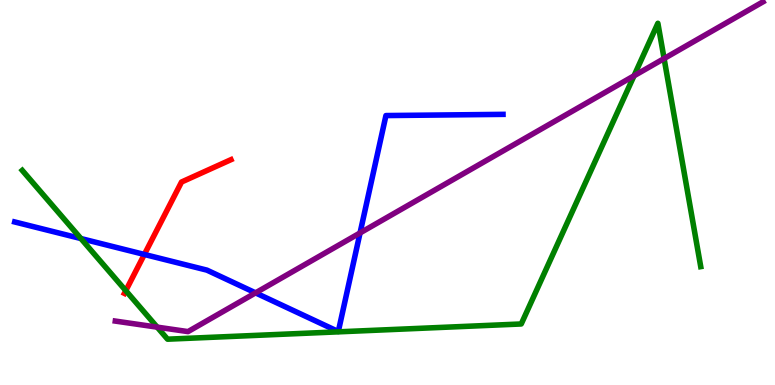[{'lines': ['blue', 'red'], 'intersections': [{'x': 1.86, 'y': 3.39}]}, {'lines': ['green', 'red'], 'intersections': [{'x': 1.62, 'y': 2.45}]}, {'lines': ['purple', 'red'], 'intersections': []}, {'lines': ['blue', 'green'], 'intersections': [{'x': 1.04, 'y': 3.8}]}, {'lines': ['blue', 'purple'], 'intersections': [{'x': 3.3, 'y': 2.39}, {'x': 4.65, 'y': 3.95}]}, {'lines': ['green', 'purple'], 'intersections': [{'x': 2.03, 'y': 1.5}, {'x': 8.18, 'y': 8.03}, {'x': 8.57, 'y': 8.48}]}]